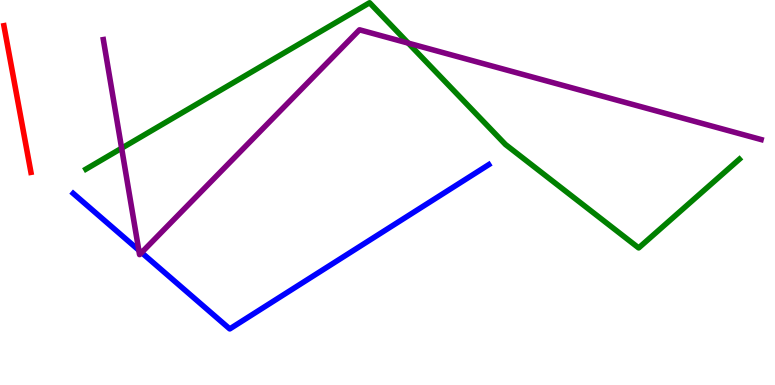[{'lines': ['blue', 'red'], 'intersections': []}, {'lines': ['green', 'red'], 'intersections': []}, {'lines': ['purple', 'red'], 'intersections': []}, {'lines': ['blue', 'green'], 'intersections': []}, {'lines': ['blue', 'purple'], 'intersections': [{'x': 1.79, 'y': 3.5}, {'x': 1.83, 'y': 3.44}]}, {'lines': ['green', 'purple'], 'intersections': [{'x': 1.57, 'y': 6.15}, {'x': 5.27, 'y': 8.88}]}]